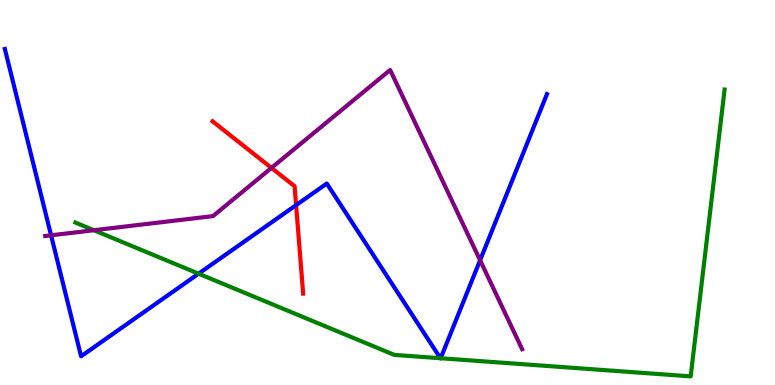[{'lines': ['blue', 'red'], 'intersections': [{'x': 3.82, 'y': 4.67}]}, {'lines': ['green', 'red'], 'intersections': []}, {'lines': ['purple', 'red'], 'intersections': [{'x': 3.5, 'y': 5.64}]}, {'lines': ['blue', 'green'], 'intersections': [{'x': 2.56, 'y': 2.89}, {'x': 5.68, 'y': 0.696}, {'x': 5.69, 'y': 0.695}]}, {'lines': ['blue', 'purple'], 'intersections': [{'x': 0.659, 'y': 3.89}, {'x': 6.19, 'y': 3.24}]}, {'lines': ['green', 'purple'], 'intersections': [{'x': 1.21, 'y': 4.02}]}]